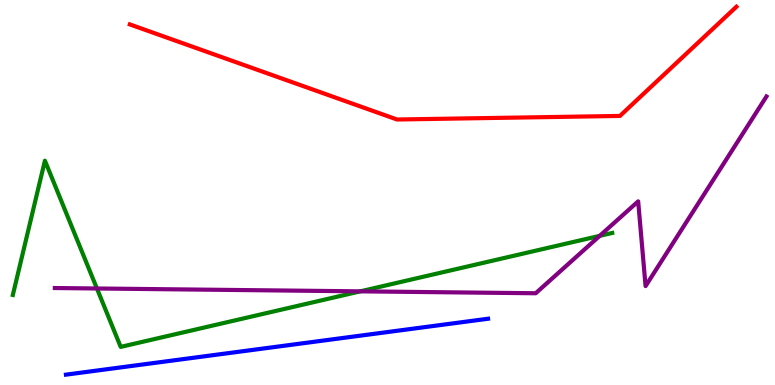[{'lines': ['blue', 'red'], 'intersections': []}, {'lines': ['green', 'red'], 'intersections': []}, {'lines': ['purple', 'red'], 'intersections': []}, {'lines': ['blue', 'green'], 'intersections': []}, {'lines': ['blue', 'purple'], 'intersections': []}, {'lines': ['green', 'purple'], 'intersections': [{'x': 1.25, 'y': 2.51}, {'x': 4.65, 'y': 2.43}, {'x': 7.74, 'y': 3.87}]}]